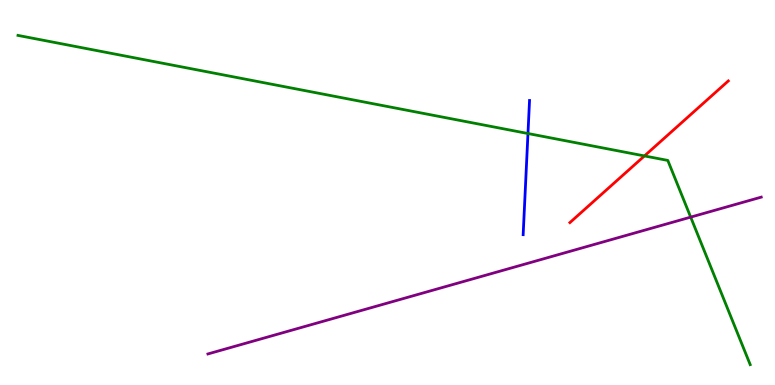[{'lines': ['blue', 'red'], 'intersections': []}, {'lines': ['green', 'red'], 'intersections': [{'x': 8.32, 'y': 5.95}]}, {'lines': ['purple', 'red'], 'intersections': []}, {'lines': ['blue', 'green'], 'intersections': [{'x': 6.81, 'y': 6.53}]}, {'lines': ['blue', 'purple'], 'intersections': []}, {'lines': ['green', 'purple'], 'intersections': [{'x': 8.91, 'y': 4.36}]}]